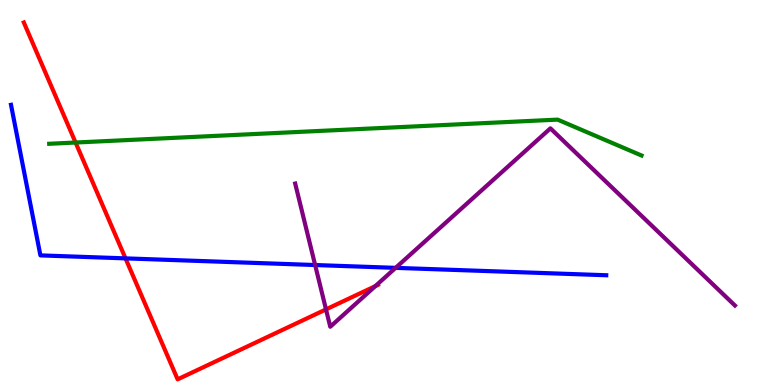[{'lines': ['blue', 'red'], 'intersections': [{'x': 1.62, 'y': 3.29}]}, {'lines': ['green', 'red'], 'intersections': [{'x': 0.975, 'y': 6.3}]}, {'lines': ['purple', 'red'], 'intersections': [{'x': 4.21, 'y': 1.96}, {'x': 4.84, 'y': 2.57}]}, {'lines': ['blue', 'green'], 'intersections': []}, {'lines': ['blue', 'purple'], 'intersections': [{'x': 4.07, 'y': 3.12}, {'x': 5.1, 'y': 3.04}]}, {'lines': ['green', 'purple'], 'intersections': []}]